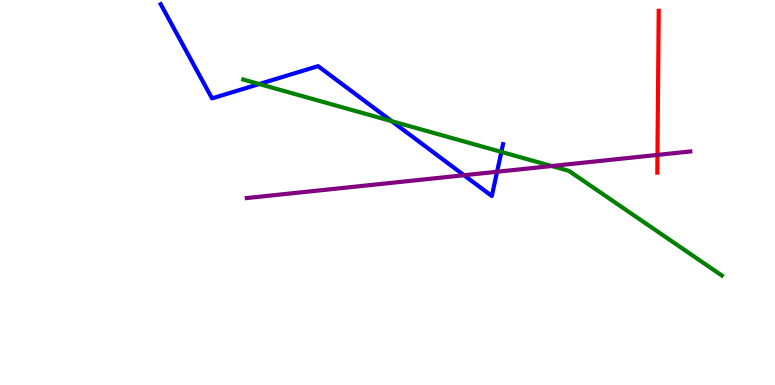[{'lines': ['blue', 'red'], 'intersections': []}, {'lines': ['green', 'red'], 'intersections': []}, {'lines': ['purple', 'red'], 'intersections': [{'x': 8.48, 'y': 5.98}]}, {'lines': ['blue', 'green'], 'intersections': [{'x': 3.35, 'y': 7.82}, {'x': 5.05, 'y': 6.85}, {'x': 6.47, 'y': 6.05}]}, {'lines': ['blue', 'purple'], 'intersections': [{'x': 5.99, 'y': 5.45}, {'x': 6.41, 'y': 5.54}]}, {'lines': ['green', 'purple'], 'intersections': [{'x': 7.12, 'y': 5.69}]}]